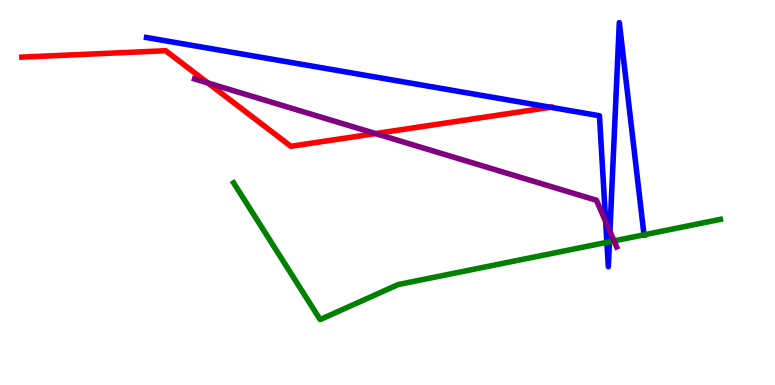[{'lines': ['blue', 'red'], 'intersections': [{'x': 7.1, 'y': 7.21}]}, {'lines': ['green', 'red'], 'intersections': []}, {'lines': ['purple', 'red'], 'intersections': [{'x': 2.68, 'y': 7.84}, {'x': 4.85, 'y': 6.53}]}, {'lines': ['blue', 'green'], 'intersections': [{'x': 7.83, 'y': 3.71}, {'x': 7.86, 'y': 3.72}, {'x': 8.31, 'y': 3.9}]}, {'lines': ['blue', 'purple'], 'intersections': [{'x': 7.82, 'y': 4.24}, {'x': 7.87, 'y': 3.99}]}, {'lines': ['green', 'purple'], 'intersections': [{'x': 7.92, 'y': 3.74}]}]